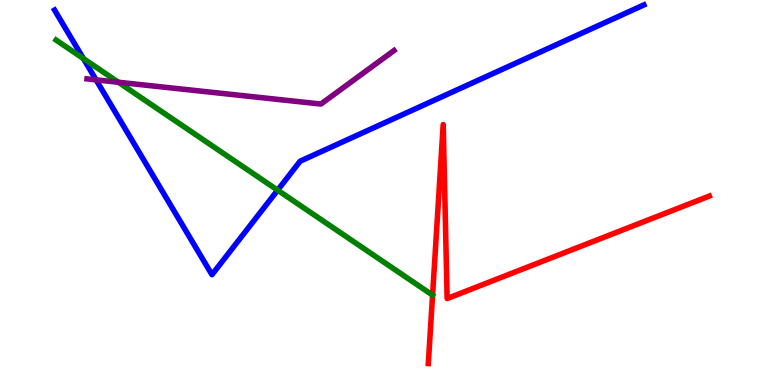[{'lines': ['blue', 'red'], 'intersections': []}, {'lines': ['green', 'red'], 'intersections': []}, {'lines': ['purple', 'red'], 'intersections': []}, {'lines': ['blue', 'green'], 'intersections': [{'x': 1.08, 'y': 8.48}, {'x': 3.58, 'y': 5.06}]}, {'lines': ['blue', 'purple'], 'intersections': [{'x': 1.24, 'y': 7.93}]}, {'lines': ['green', 'purple'], 'intersections': [{'x': 1.53, 'y': 7.86}]}]